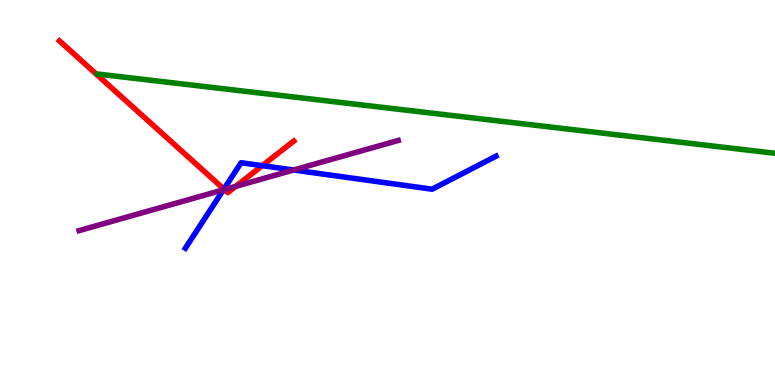[{'lines': ['blue', 'red'], 'intersections': [{'x': 2.89, 'y': 5.09}, {'x': 3.38, 'y': 5.7}]}, {'lines': ['green', 'red'], 'intersections': []}, {'lines': ['purple', 'red'], 'intersections': [{'x': 2.9, 'y': 5.08}, {'x': 3.04, 'y': 5.16}]}, {'lines': ['blue', 'green'], 'intersections': []}, {'lines': ['blue', 'purple'], 'intersections': [{'x': 2.88, 'y': 5.07}, {'x': 3.79, 'y': 5.58}]}, {'lines': ['green', 'purple'], 'intersections': []}]